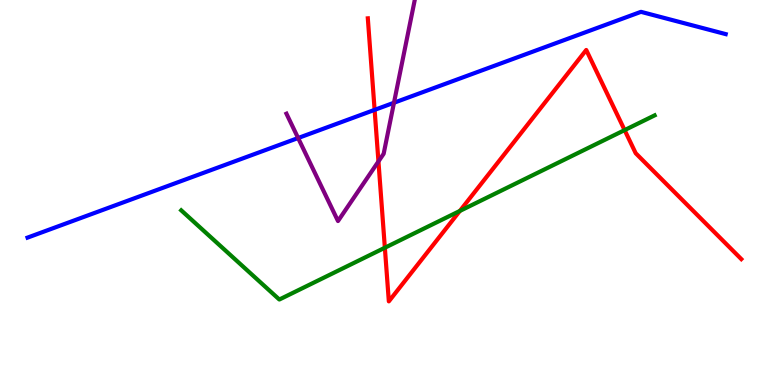[{'lines': ['blue', 'red'], 'intersections': [{'x': 4.83, 'y': 7.15}]}, {'lines': ['green', 'red'], 'intersections': [{'x': 4.97, 'y': 3.57}, {'x': 5.93, 'y': 4.52}, {'x': 8.06, 'y': 6.62}]}, {'lines': ['purple', 'red'], 'intersections': [{'x': 4.88, 'y': 5.81}]}, {'lines': ['blue', 'green'], 'intersections': []}, {'lines': ['blue', 'purple'], 'intersections': [{'x': 3.85, 'y': 6.41}, {'x': 5.08, 'y': 7.33}]}, {'lines': ['green', 'purple'], 'intersections': []}]